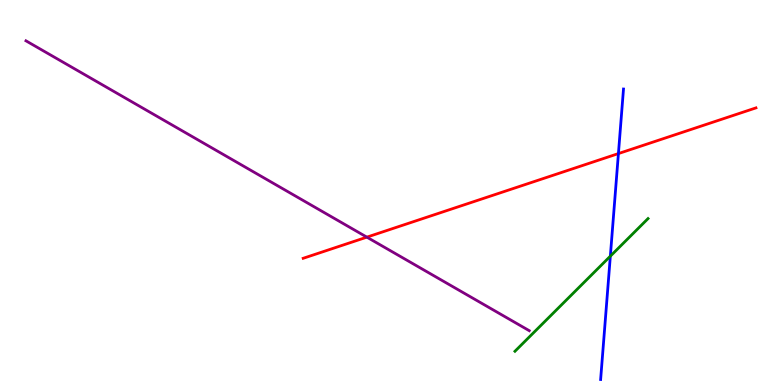[{'lines': ['blue', 'red'], 'intersections': [{'x': 7.98, 'y': 6.01}]}, {'lines': ['green', 'red'], 'intersections': []}, {'lines': ['purple', 'red'], 'intersections': [{'x': 4.73, 'y': 3.84}]}, {'lines': ['blue', 'green'], 'intersections': [{'x': 7.88, 'y': 3.35}]}, {'lines': ['blue', 'purple'], 'intersections': []}, {'lines': ['green', 'purple'], 'intersections': []}]